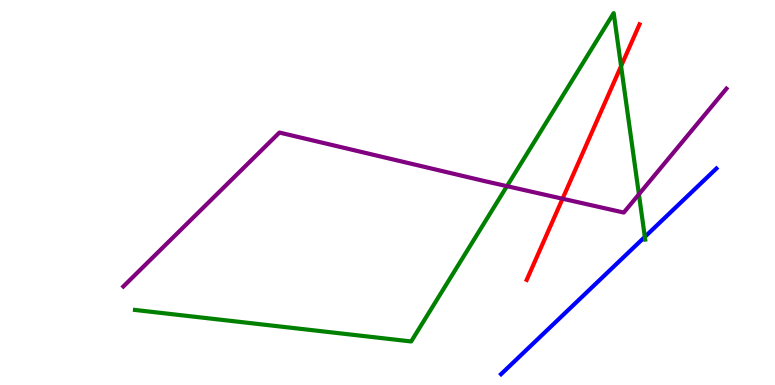[{'lines': ['blue', 'red'], 'intersections': []}, {'lines': ['green', 'red'], 'intersections': [{'x': 8.01, 'y': 8.28}]}, {'lines': ['purple', 'red'], 'intersections': [{'x': 7.26, 'y': 4.84}]}, {'lines': ['blue', 'green'], 'intersections': [{'x': 8.32, 'y': 3.85}]}, {'lines': ['blue', 'purple'], 'intersections': []}, {'lines': ['green', 'purple'], 'intersections': [{'x': 6.54, 'y': 5.16}, {'x': 8.24, 'y': 4.95}]}]